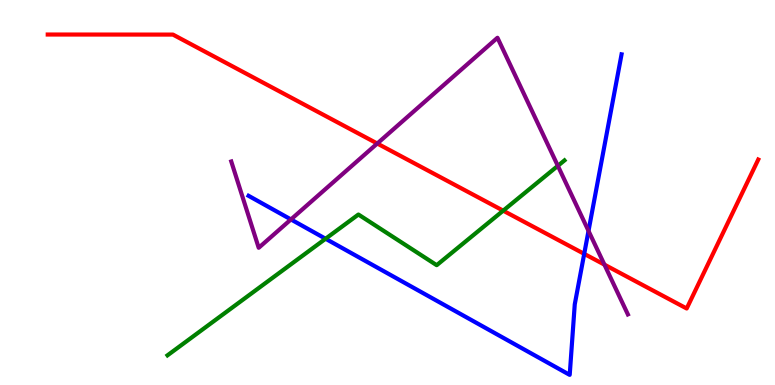[{'lines': ['blue', 'red'], 'intersections': [{'x': 7.54, 'y': 3.41}]}, {'lines': ['green', 'red'], 'intersections': [{'x': 6.49, 'y': 4.53}]}, {'lines': ['purple', 'red'], 'intersections': [{'x': 4.87, 'y': 6.27}, {'x': 7.8, 'y': 3.13}]}, {'lines': ['blue', 'green'], 'intersections': [{'x': 4.2, 'y': 3.8}]}, {'lines': ['blue', 'purple'], 'intersections': [{'x': 3.75, 'y': 4.3}, {'x': 7.59, 'y': 4.0}]}, {'lines': ['green', 'purple'], 'intersections': [{'x': 7.2, 'y': 5.69}]}]